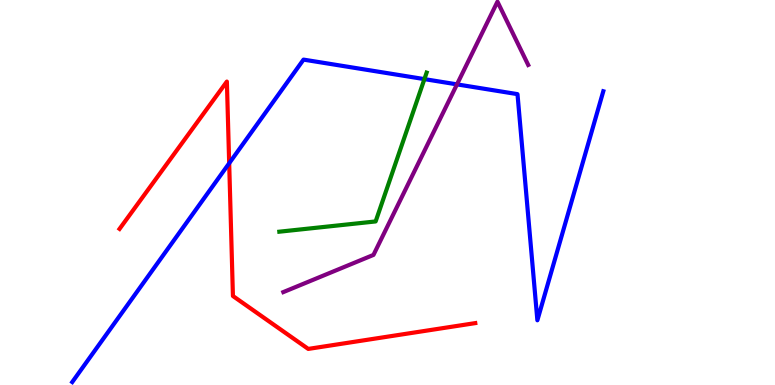[{'lines': ['blue', 'red'], 'intersections': [{'x': 2.96, 'y': 5.76}]}, {'lines': ['green', 'red'], 'intersections': []}, {'lines': ['purple', 'red'], 'intersections': []}, {'lines': ['blue', 'green'], 'intersections': [{'x': 5.48, 'y': 7.95}]}, {'lines': ['blue', 'purple'], 'intersections': [{'x': 5.9, 'y': 7.81}]}, {'lines': ['green', 'purple'], 'intersections': []}]